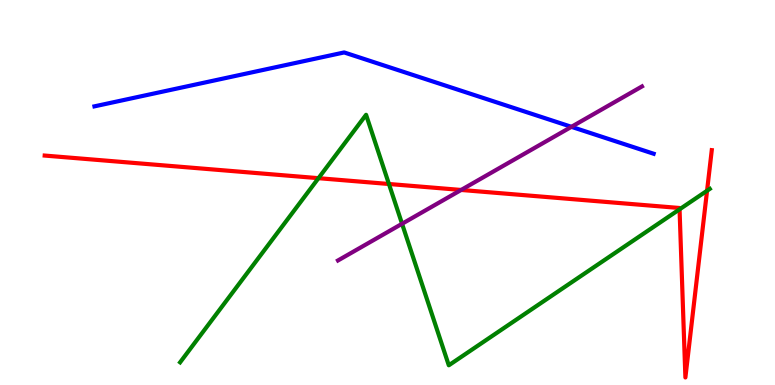[{'lines': ['blue', 'red'], 'intersections': []}, {'lines': ['green', 'red'], 'intersections': [{'x': 4.11, 'y': 5.37}, {'x': 5.02, 'y': 5.22}, {'x': 8.77, 'y': 4.56}, {'x': 9.12, 'y': 5.05}]}, {'lines': ['purple', 'red'], 'intersections': [{'x': 5.95, 'y': 5.07}]}, {'lines': ['blue', 'green'], 'intersections': []}, {'lines': ['blue', 'purple'], 'intersections': [{'x': 7.37, 'y': 6.71}]}, {'lines': ['green', 'purple'], 'intersections': [{'x': 5.19, 'y': 4.19}]}]